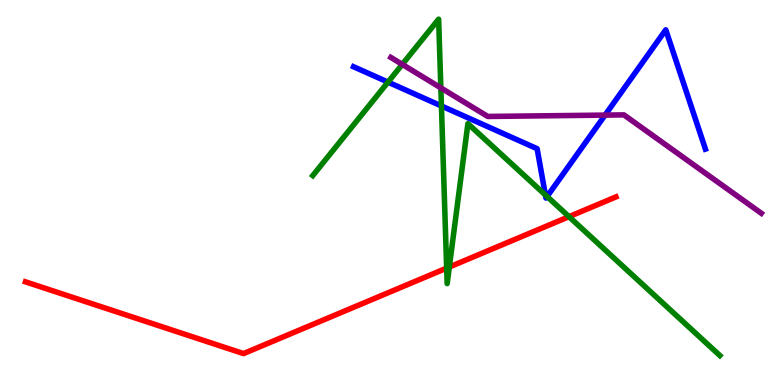[{'lines': ['blue', 'red'], 'intersections': []}, {'lines': ['green', 'red'], 'intersections': [{'x': 5.76, 'y': 3.04}, {'x': 5.8, 'y': 3.06}, {'x': 7.34, 'y': 4.37}]}, {'lines': ['purple', 'red'], 'intersections': []}, {'lines': ['blue', 'green'], 'intersections': [{'x': 5.01, 'y': 7.87}, {'x': 5.7, 'y': 7.25}, {'x': 7.04, 'y': 4.94}, {'x': 7.06, 'y': 4.9}]}, {'lines': ['blue', 'purple'], 'intersections': [{'x': 7.81, 'y': 7.01}]}, {'lines': ['green', 'purple'], 'intersections': [{'x': 5.19, 'y': 8.33}, {'x': 5.69, 'y': 7.72}]}]